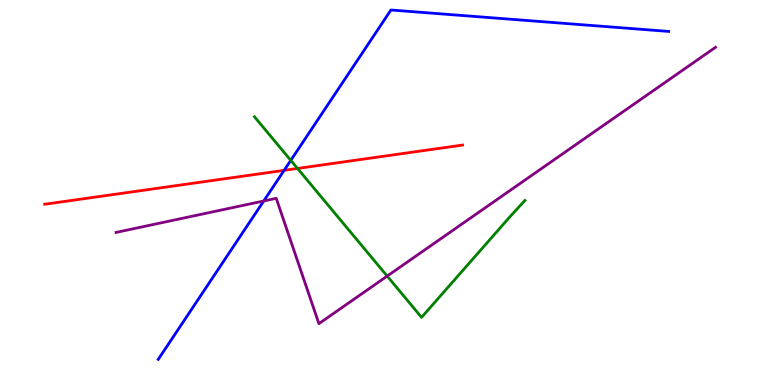[{'lines': ['blue', 'red'], 'intersections': [{'x': 3.67, 'y': 5.58}]}, {'lines': ['green', 'red'], 'intersections': [{'x': 3.84, 'y': 5.62}]}, {'lines': ['purple', 'red'], 'intersections': []}, {'lines': ['blue', 'green'], 'intersections': [{'x': 3.75, 'y': 5.83}]}, {'lines': ['blue', 'purple'], 'intersections': [{'x': 3.4, 'y': 4.78}]}, {'lines': ['green', 'purple'], 'intersections': [{'x': 5.0, 'y': 2.83}]}]